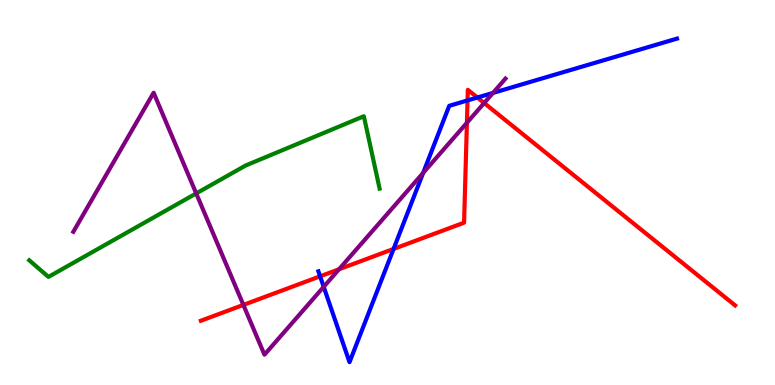[{'lines': ['blue', 'red'], 'intersections': [{'x': 4.13, 'y': 2.82}, {'x': 5.08, 'y': 3.53}, {'x': 6.03, 'y': 7.39}, {'x': 6.16, 'y': 7.47}]}, {'lines': ['green', 'red'], 'intersections': []}, {'lines': ['purple', 'red'], 'intersections': [{'x': 3.14, 'y': 2.08}, {'x': 4.37, 'y': 3.01}, {'x': 6.02, 'y': 6.81}, {'x': 6.25, 'y': 7.32}]}, {'lines': ['blue', 'green'], 'intersections': []}, {'lines': ['blue', 'purple'], 'intersections': [{'x': 4.18, 'y': 2.55}, {'x': 5.46, 'y': 5.51}, {'x': 6.36, 'y': 7.59}]}, {'lines': ['green', 'purple'], 'intersections': [{'x': 2.53, 'y': 4.98}]}]